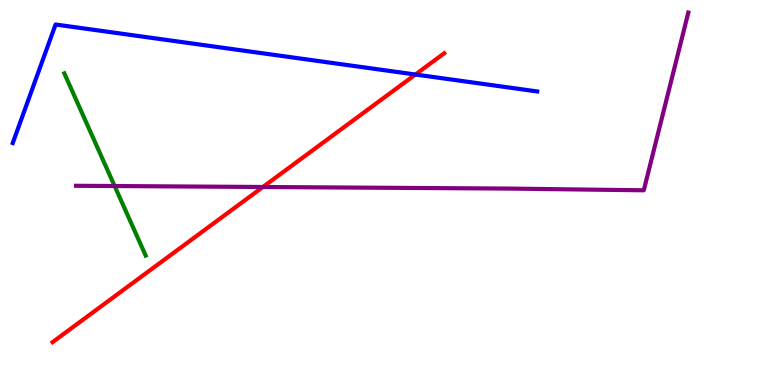[{'lines': ['blue', 'red'], 'intersections': [{'x': 5.36, 'y': 8.06}]}, {'lines': ['green', 'red'], 'intersections': []}, {'lines': ['purple', 'red'], 'intersections': [{'x': 3.39, 'y': 5.14}]}, {'lines': ['blue', 'green'], 'intersections': []}, {'lines': ['blue', 'purple'], 'intersections': []}, {'lines': ['green', 'purple'], 'intersections': [{'x': 1.48, 'y': 5.17}]}]